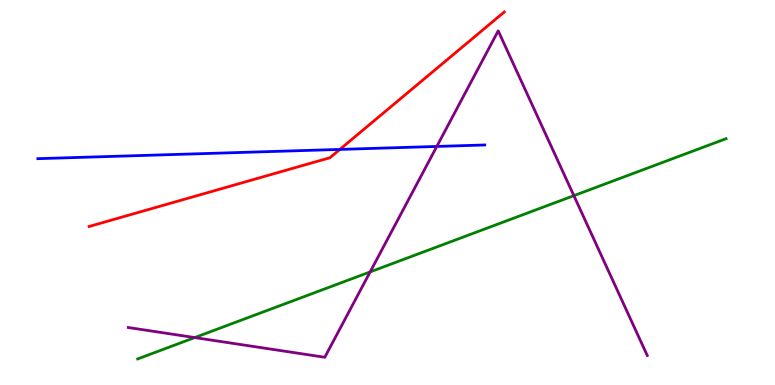[{'lines': ['blue', 'red'], 'intersections': [{'x': 4.39, 'y': 6.12}]}, {'lines': ['green', 'red'], 'intersections': []}, {'lines': ['purple', 'red'], 'intersections': []}, {'lines': ['blue', 'green'], 'intersections': []}, {'lines': ['blue', 'purple'], 'intersections': [{'x': 5.64, 'y': 6.2}]}, {'lines': ['green', 'purple'], 'intersections': [{'x': 2.51, 'y': 1.23}, {'x': 4.78, 'y': 2.94}, {'x': 7.4, 'y': 4.92}]}]